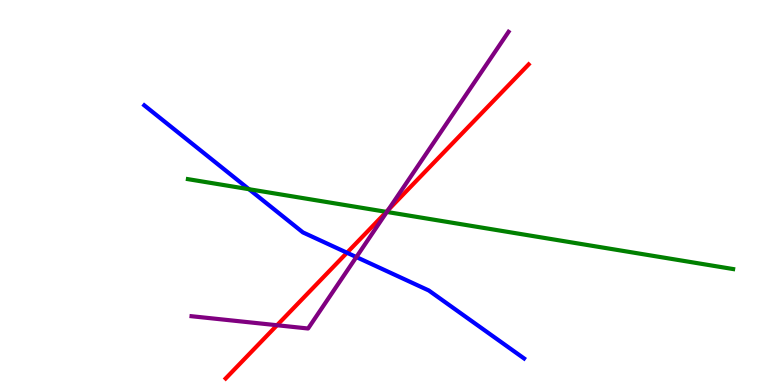[{'lines': ['blue', 'red'], 'intersections': [{'x': 4.48, 'y': 3.44}]}, {'lines': ['green', 'red'], 'intersections': [{'x': 4.99, 'y': 4.5}]}, {'lines': ['purple', 'red'], 'intersections': [{'x': 3.57, 'y': 1.55}, {'x': 5.01, 'y': 4.54}]}, {'lines': ['blue', 'green'], 'intersections': [{'x': 3.21, 'y': 5.09}]}, {'lines': ['blue', 'purple'], 'intersections': [{'x': 4.6, 'y': 3.32}]}, {'lines': ['green', 'purple'], 'intersections': [{'x': 4.99, 'y': 4.49}]}]